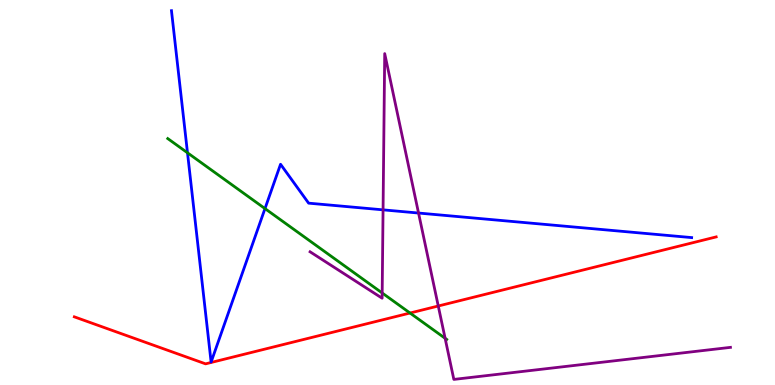[{'lines': ['blue', 'red'], 'intersections': []}, {'lines': ['green', 'red'], 'intersections': [{'x': 5.29, 'y': 1.87}]}, {'lines': ['purple', 'red'], 'intersections': [{'x': 5.66, 'y': 2.05}]}, {'lines': ['blue', 'green'], 'intersections': [{'x': 2.42, 'y': 6.03}, {'x': 3.42, 'y': 4.58}]}, {'lines': ['blue', 'purple'], 'intersections': [{'x': 4.94, 'y': 4.55}, {'x': 5.4, 'y': 4.47}]}, {'lines': ['green', 'purple'], 'intersections': [{'x': 4.93, 'y': 2.39}, {'x': 5.74, 'y': 1.21}]}]